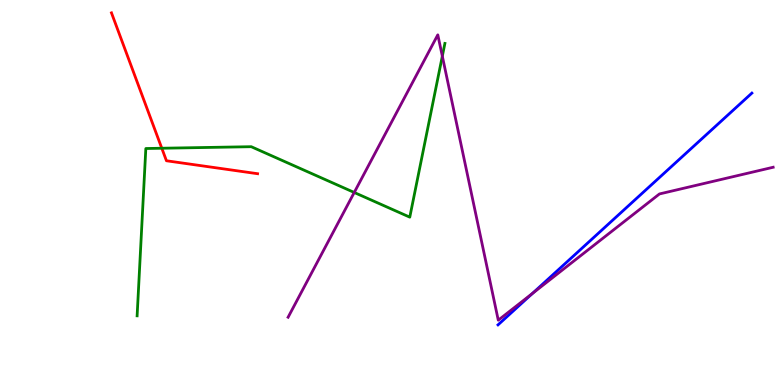[{'lines': ['blue', 'red'], 'intersections': []}, {'lines': ['green', 'red'], 'intersections': [{'x': 2.09, 'y': 6.15}]}, {'lines': ['purple', 'red'], 'intersections': []}, {'lines': ['blue', 'green'], 'intersections': []}, {'lines': ['blue', 'purple'], 'intersections': [{'x': 6.87, 'y': 2.38}]}, {'lines': ['green', 'purple'], 'intersections': [{'x': 4.57, 'y': 5.0}, {'x': 5.71, 'y': 8.54}]}]